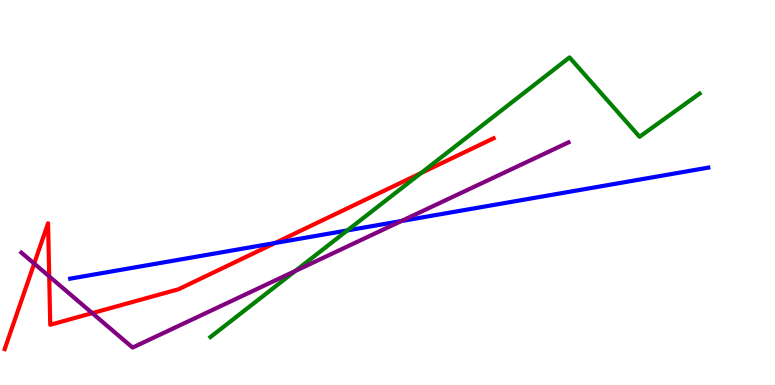[{'lines': ['blue', 'red'], 'intersections': [{'x': 3.55, 'y': 3.69}]}, {'lines': ['green', 'red'], 'intersections': [{'x': 5.43, 'y': 5.5}]}, {'lines': ['purple', 'red'], 'intersections': [{'x': 0.441, 'y': 3.15}, {'x': 0.635, 'y': 2.82}, {'x': 1.19, 'y': 1.87}]}, {'lines': ['blue', 'green'], 'intersections': [{'x': 4.48, 'y': 4.01}]}, {'lines': ['blue', 'purple'], 'intersections': [{'x': 5.18, 'y': 4.26}]}, {'lines': ['green', 'purple'], 'intersections': [{'x': 3.81, 'y': 2.96}]}]